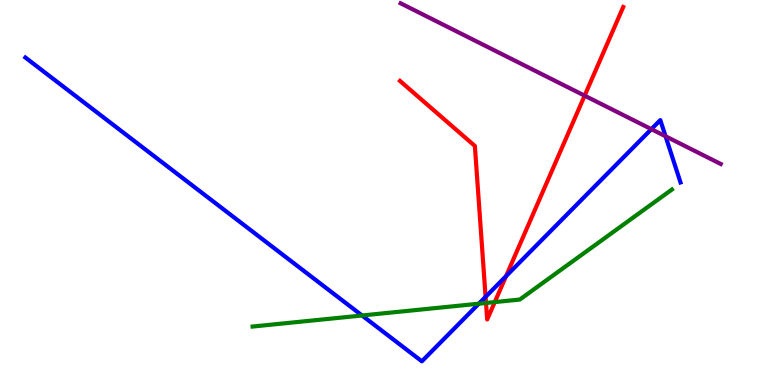[{'lines': ['blue', 'red'], 'intersections': [{'x': 6.27, 'y': 2.29}, {'x': 6.53, 'y': 2.83}]}, {'lines': ['green', 'red'], 'intersections': [{'x': 6.27, 'y': 2.13}, {'x': 6.38, 'y': 2.15}]}, {'lines': ['purple', 'red'], 'intersections': [{'x': 7.54, 'y': 7.52}]}, {'lines': ['blue', 'green'], 'intersections': [{'x': 4.67, 'y': 1.81}, {'x': 6.18, 'y': 2.11}]}, {'lines': ['blue', 'purple'], 'intersections': [{'x': 8.4, 'y': 6.65}, {'x': 8.59, 'y': 6.46}]}, {'lines': ['green', 'purple'], 'intersections': []}]